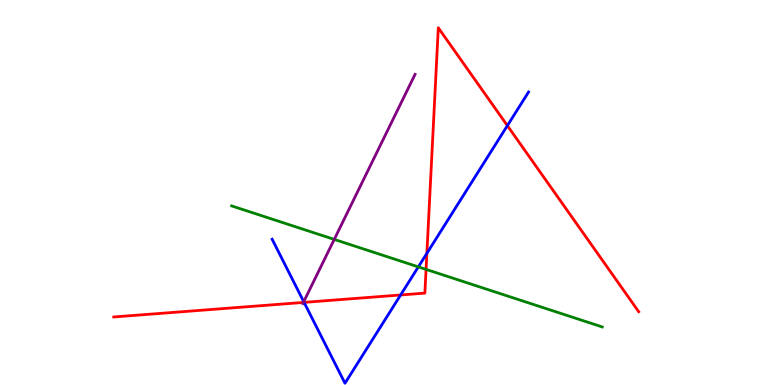[{'lines': ['blue', 'red'], 'intersections': [{'x': 3.92, 'y': 2.15}, {'x': 5.17, 'y': 2.34}, {'x': 5.51, 'y': 3.42}, {'x': 6.55, 'y': 6.74}]}, {'lines': ['green', 'red'], 'intersections': [{'x': 5.5, 'y': 3.0}]}, {'lines': ['purple', 'red'], 'intersections': [{'x': 3.91, 'y': 2.14}]}, {'lines': ['blue', 'green'], 'intersections': [{'x': 5.4, 'y': 3.07}]}, {'lines': ['blue', 'purple'], 'intersections': [{'x': 3.92, 'y': 2.16}]}, {'lines': ['green', 'purple'], 'intersections': [{'x': 4.31, 'y': 3.78}]}]